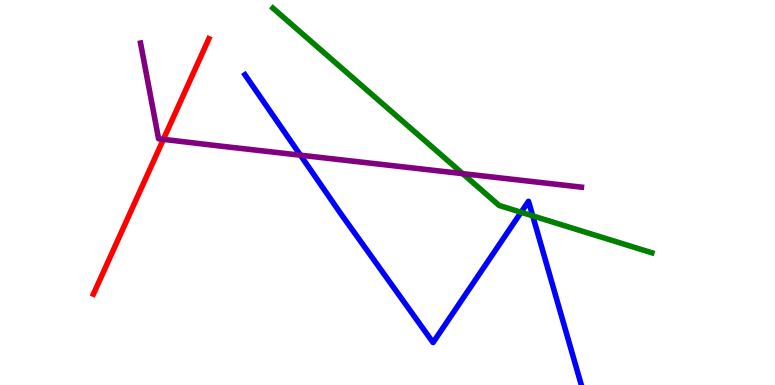[{'lines': ['blue', 'red'], 'intersections': []}, {'lines': ['green', 'red'], 'intersections': []}, {'lines': ['purple', 'red'], 'intersections': [{'x': 2.11, 'y': 6.38}]}, {'lines': ['blue', 'green'], 'intersections': [{'x': 6.72, 'y': 4.49}, {'x': 6.87, 'y': 4.39}]}, {'lines': ['blue', 'purple'], 'intersections': [{'x': 3.88, 'y': 5.97}]}, {'lines': ['green', 'purple'], 'intersections': [{'x': 5.97, 'y': 5.49}]}]